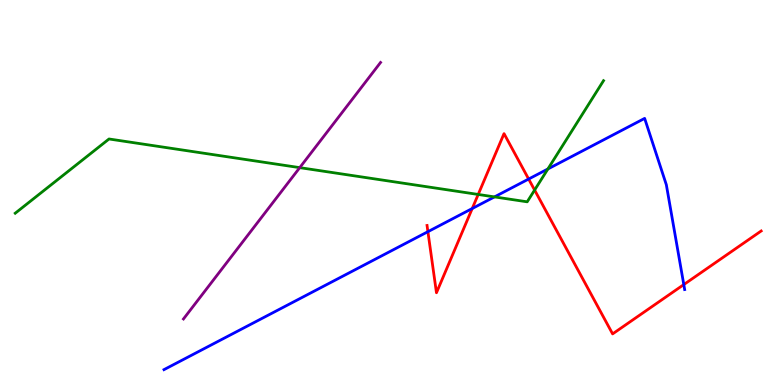[{'lines': ['blue', 'red'], 'intersections': [{'x': 5.52, 'y': 3.98}, {'x': 6.09, 'y': 4.58}, {'x': 6.82, 'y': 5.35}, {'x': 8.82, 'y': 2.61}]}, {'lines': ['green', 'red'], 'intersections': [{'x': 6.17, 'y': 4.95}, {'x': 6.9, 'y': 5.06}]}, {'lines': ['purple', 'red'], 'intersections': []}, {'lines': ['blue', 'green'], 'intersections': [{'x': 6.38, 'y': 4.89}, {'x': 7.07, 'y': 5.61}]}, {'lines': ['blue', 'purple'], 'intersections': []}, {'lines': ['green', 'purple'], 'intersections': [{'x': 3.87, 'y': 5.65}]}]